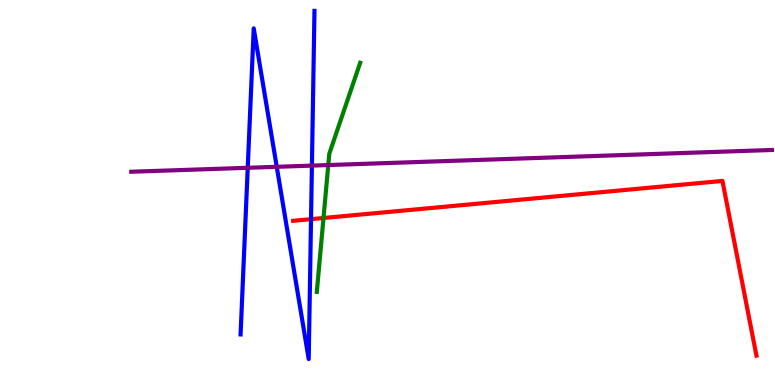[{'lines': ['blue', 'red'], 'intersections': [{'x': 4.01, 'y': 4.31}]}, {'lines': ['green', 'red'], 'intersections': [{'x': 4.17, 'y': 4.34}]}, {'lines': ['purple', 'red'], 'intersections': []}, {'lines': ['blue', 'green'], 'intersections': []}, {'lines': ['blue', 'purple'], 'intersections': [{'x': 3.2, 'y': 5.64}, {'x': 3.57, 'y': 5.67}, {'x': 4.02, 'y': 5.7}]}, {'lines': ['green', 'purple'], 'intersections': [{'x': 4.24, 'y': 5.71}]}]